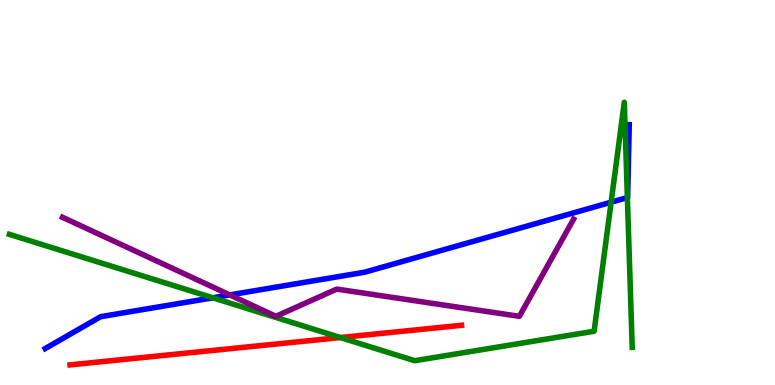[{'lines': ['blue', 'red'], 'intersections': []}, {'lines': ['green', 'red'], 'intersections': [{'x': 4.39, 'y': 1.23}]}, {'lines': ['purple', 'red'], 'intersections': []}, {'lines': ['blue', 'green'], 'intersections': [{'x': 2.75, 'y': 2.27}, {'x': 7.89, 'y': 4.75}, {'x': 8.1, 'y': 4.87}]}, {'lines': ['blue', 'purple'], 'intersections': [{'x': 2.97, 'y': 2.34}]}, {'lines': ['green', 'purple'], 'intersections': []}]